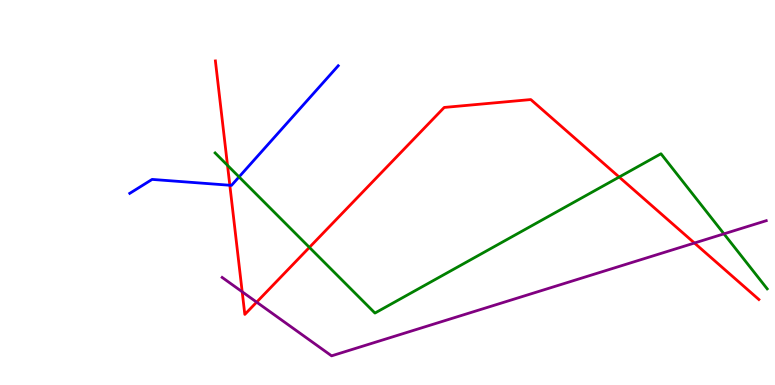[{'lines': ['blue', 'red'], 'intersections': [{'x': 2.97, 'y': 5.19}]}, {'lines': ['green', 'red'], 'intersections': [{'x': 2.94, 'y': 5.71}, {'x': 3.99, 'y': 3.57}, {'x': 7.99, 'y': 5.4}]}, {'lines': ['purple', 'red'], 'intersections': [{'x': 3.13, 'y': 2.42}, {'x': 3.31, 'y': 2.15}, {'x': 8.96, 'y': 3.69}]}, {'lines': ['blue', 'green'], 'intersections': [{'x': 3.08, 'y': 5.4}]}, {'lines': ['blue', 'purple'], 'intersections': []}, {'lines': ['green', 'purple'], 'intersections': [{'x': 9.34, 'y': 3.93}]}]